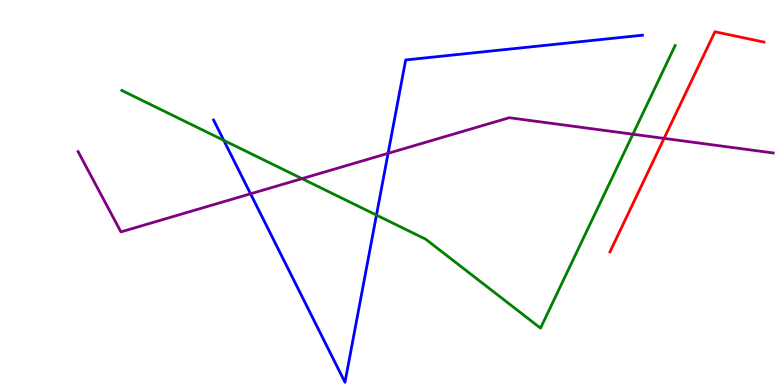[{'lines': ['blue', 'red'], 'intersections': []}, {'lines': ['green', 'red'], 'intersections': []}, {'lines': ['purple', 'red'], 'intersections': [{'x': 8.57, 'y': 6.41}]}, {'lines': ['blue', 'green'], 'intersections': [{'x': 2.89, 'y': 6.35}, {'x': 4.86, 'y': 4.41}]}, {'lines': ['blue', 'purple'], 'intersections': [{'x': 3.23, 'y': 4.97}, {'x': 5.01, 'y': 6.02}]}, {'lines': ['green', 'purple'], 'intersections': [{'x': 3.9, 'y': 5.36}, {'x': 8.17, 'y': 6.51}]}]